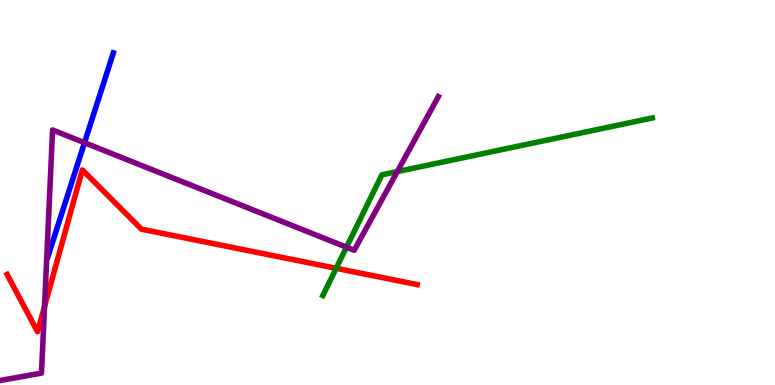[{'lines': ['blue', 'red'], 'intersections': []}, {'lines': ['green', 'red'], 'intersections': [{'x': 4.34, 'y': 3.03}]}, {'lines': ['purple', 'red'], 'intersections': [{'x': 0.574, 'y': 2.04}]}, {'lines': ['blue', 'green'], 'intersections': []}, {'lines': ['blue', 'purple'], 'intersections': [{'x': 1.09, 'y': 6.29}]}, {'lines': ['green', 'purple'], 'intersections': [{'x': 4.47, 'y': 3.58}, {'x': 5.13, 'y': 5.54}]}]